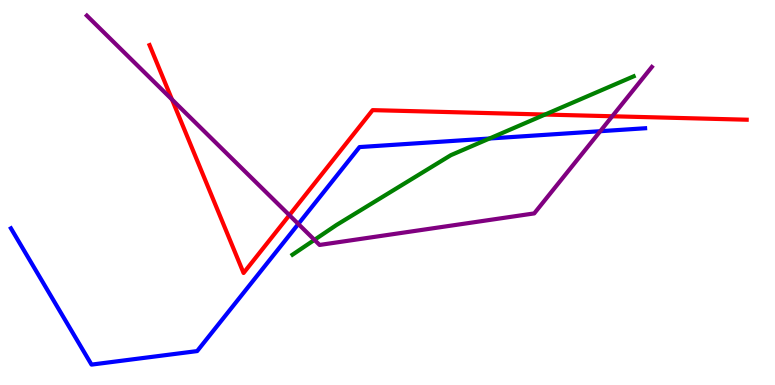[{'lines': ['blue', 'red'], 'intersections': []}, {'lines': ['green', 'red'], 'intersections': [{'x': 7.03, 'y': 7.02}]}, {'lines': ['purple', 'red'], 'intersections': [{'x': 2.22, 'y': 7.42}, {'x': 3.73, 'y': 4.41}, {'x': 7.9, 'y': 6.98}]}, {'lines': ['blue', 'green'], 'intersections': [{'x': 6.32, 'y': 6.4}]}, {'lines': ['blue', 'purple'], 'intersections': [{'x': 3.85, 'y': 4.18}, {'x': 7.75, 'y': 6.59}]}, {'lines': ['green', 'purple'], 'intersections': [{'x': 4.06, 'y': 3.77}]}]